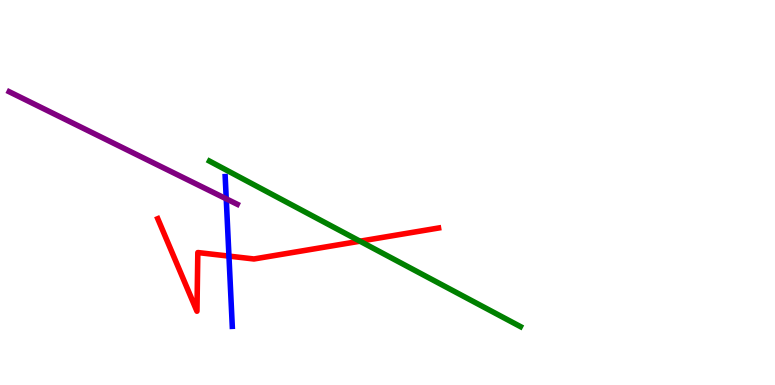[{'lines': ['blue', 'red'], 'intersections': [{'x': 2.95, 'y': 3.35}]}, {'lines': ['green', 'red'], 'intersections': [{'x': 4.64, 'y': 3.74}]}, {'lines': ['purple', 'red'], 'intersections': []}, {'lines': ['blue', 'green'], 'intersections': []}, {'lines': ['blue', 'purple'], 'intersections': [{'x': 2.92, 'y': 4.84}]}, {'lines': ['green', 'purple'], 'intersections': []}]